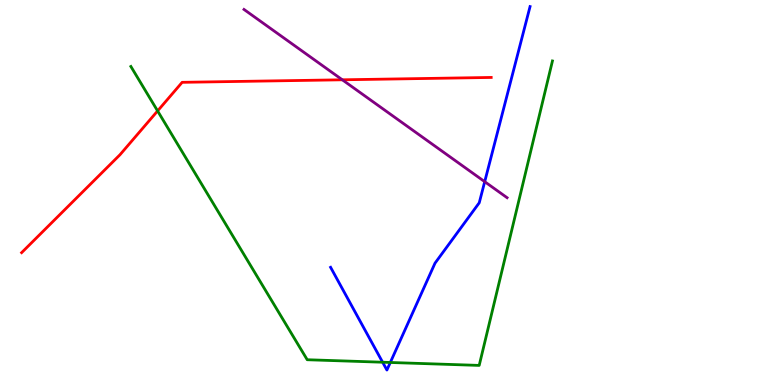[{'lines': ['blue', 'red'], 'intersections': []}, {'lines': ['green', 'red'], 'intersections': [{'x': 2.03, 'y': 7.12}]}, {'lines': ['purple', 'red'], 'intersections': [{'x': 4.42, 'y': 7.93}]}, {'lines': ['blue', 'green'], 'intersections': [{'x': 4.94, 'y': 0.592}, {'x': 5.04, 'y': 0.585}]}, {'lines': ['blue', 'purple'], 'intersections': [{'x': 6.25, 'y': 5.28}]}, {'lines': ['green', 'purple'], 'intersections': []}]